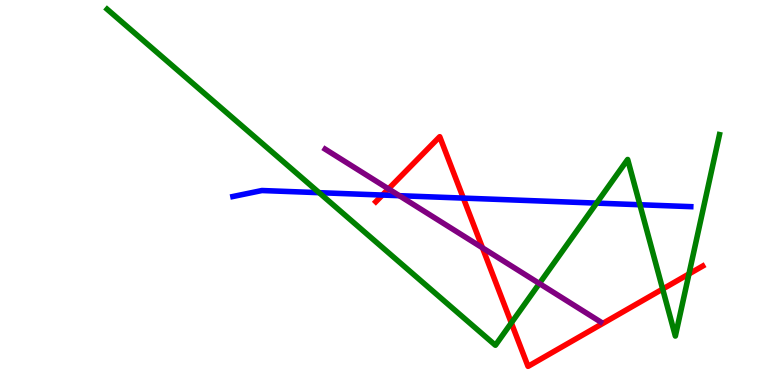[{'lines': ['blue', 'red'], 'intersections': [{'x': 4.93, 'y': 4.93}, {'x': 5.98, 'y': 4.85}]}, {'lines': ['green', 'red'], 'intersections': [{'x': 6.6, 'y': 1.61}, {'x': 8.55, 'y': 2.49}, {'x': 8.89, 'y': 2.88}]}, {'lines': ['purple', 'red'], 'intersections': [{'x': 5.01, 'y': 5.09}, {'x': 6.23, 'y': 3.56}]}, {'lines': ['blue', 'green'], 'intersections': [{'x': 4.12, 'y': 5.0}, {'x': 7.7, 'y': 4.72}, {'x': 8.26, 'y': 4.68}]}, {'lines': ['blue', 'purple'], 'intersections': [{'x': 5.15, 'y': 4.92}]}, {'lines': ['green', 'purple'], 'intersections': [{'x': 6.96, 'y': 2.64}]}]